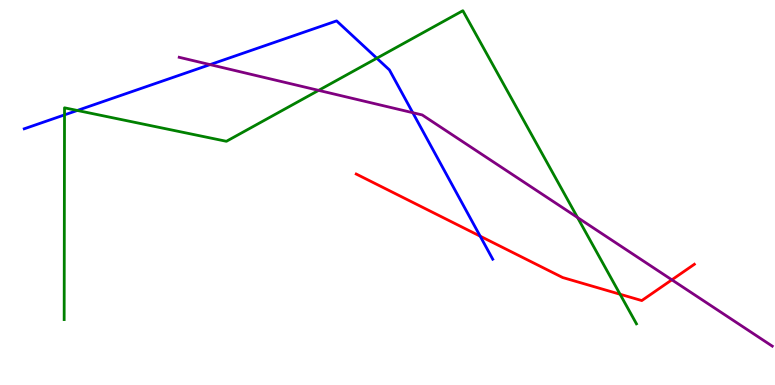[{'lines': ['blue', 'red'], 'intersections': [{'x': 6.2, 'y': 3.87}]}, {'lines': ['green', 'red'], 'intersections': [{'x': 8.0, 'y': 2.36}]}, {'lines': ['purple', 'red'], 'intersections': [{'x': 8.67, 'y': 2.73}]}, {'lines': ['blue', 'green'], 'intersections': [{'x': 0.832, 'y': 7.02}, {'x': 0.997, 'y': 7.13}, {'x': 4.86, 'y': 8.49}]}, {'lines': ['blue', 'purple'], 'intersections': [{'x': 2.71, 'y': 8.32}, {'x': 5.33, 'y': 7.07}]}, {'lines': ['green', 'purple'], 'intersections': [{'x': 4.11, 'y': 7.65}, {'x': 7.45, 'y': 4.35}]}]